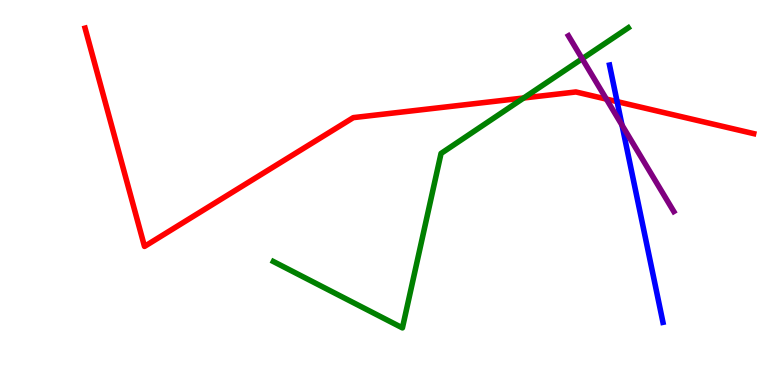[{'lines': ['blue', 'red'], 'intersections': [{'x': 7.96, 'y': 7.36}]}, {'lines': ['green', 'red'], 'intersections': [{'x': 6.76, 'y': 7.45}]}, {'lines': ['purple', 'red'], 'intersections': [{'x': 7.82, 'y': 7.43}]}, {'lines': ['blue', 'green'], 'intersections': []}, {'lines': ['blue', 'purple'], 'intersections': [{'x': 8.03, 'y': 6.75}]}, {'lines': ['green', 'purple'], 'intersections': [{'x': 7.51, 'y': 8.47}]}]